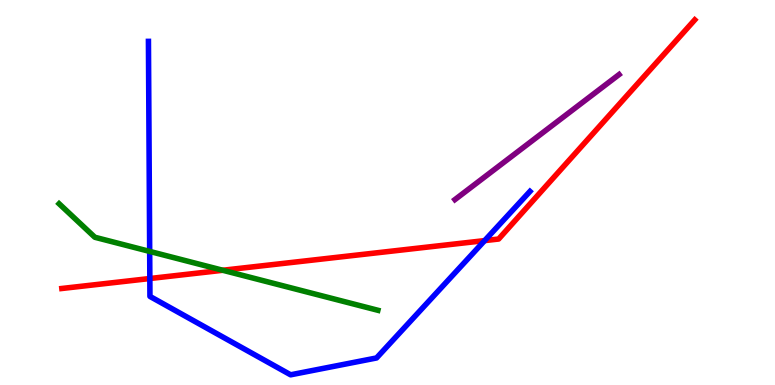[{'lines': ['blue', 'red'], 'intersections': [{'x': 1.93, 'y': 2.77}, {'x': 6.25, 'y': 3.75}]}, {'lines': ['green', 'red'], 'intersections': [{'x': 2.87, 'y': 2.98}]}, {'lines': ['purple', 'red'], 'intersections': []}, {'lines': ['blue', 'green'], 'intersections': [{'x': 1.93, 'y': 3.47}]}, {'lines': ['blue', 'purple'], 'intersections': []}, {'lines': ['green', 'purple'], 'intersections': []}]